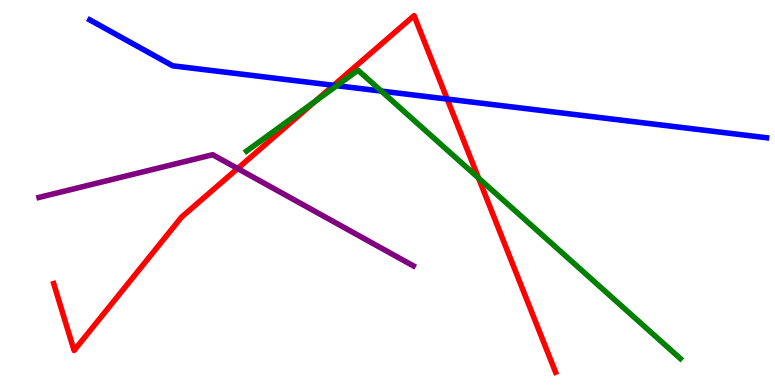[{'lines': ['blue', 'red'], 'intersections': [{'x': 4.31, 'y': 7.78}, {'x': 5.77, 'y': 7.43}]}, {'lines': ['green', 'red'], 'intersections': [{'x': 4.07, 'y': 7.37}, {'x': 6.17, 'y': 5.38}]}, {'lines': ['purple', 'red'], 'intersections': [{'x': 3.07, 'y': 5.62}]}, {'lines': ['blue', 'green'], 'intersections': [{'x': 4.34, 'y': 7.77}, {'x': 4.92, 'y': 7.63}]}, {'lines': ['blue', 'purple'], 'intersections': []}, {'lines': ['green', 'purple'], 'intersections': []}]